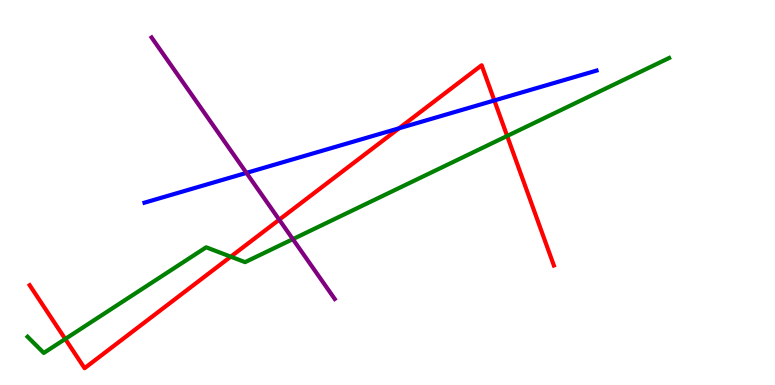[{'lines': ['blue', 'red'], 'intersections': [{'x': 5.15, 'y': 6.67}, {'x': 6.38, 'y': 7.39}]}, {'lines': ['green', 'red'], 'intersections': [{'x': 0.842, 'y': 1.2}, {'x': 2.98, 'y': 3.33}, {'x': 6.54, 'y': 6.47}]}, {'lines': ['purple', 'red'], 'intersections': [{'x': 3.6, 'y': 4.29}]}, {'lines': ['blue', 'green'], 'intersections': []}, {'lines': ['blue', 'purple'], 'intersections': [{'x': 3.18, 'y': 5.51}]}, {'lines': ['green', 'purple'], 'intersections': [{'x': 3.78, 'y': 3.79}]}]